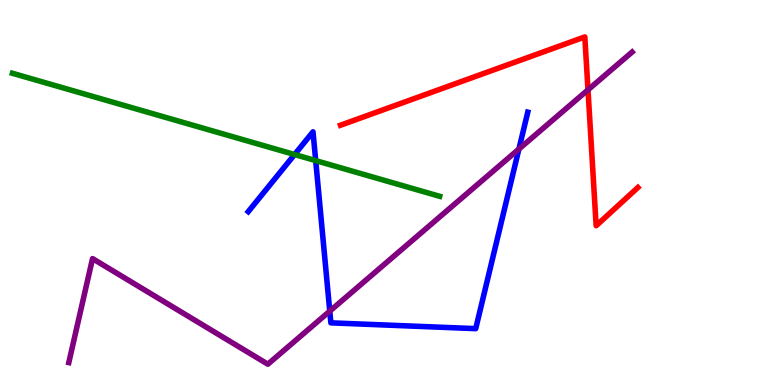[{'lines': ['blue', 'red'], 'intersections': []}, {'lines': ['green', 'red'], 'intersections': []}, {'lines': ['purple', 'red'], 'intersections': [{'x': 7.59, 'y': 7.67}]}, {'lines': ['blue', 'green'], 'intersections': [{'x': 3.8, 'y': 5.99}, {'x': 4.07, 'y': 5.83}]}, {'lines': ['blue', 'purple'], 'intersections': [{'x': 4.26, 'y': 1.92}, {'x': 6.7, 'y': 6.13}]}, {'lines': ['green', 'purple'], 'intersections': []}]